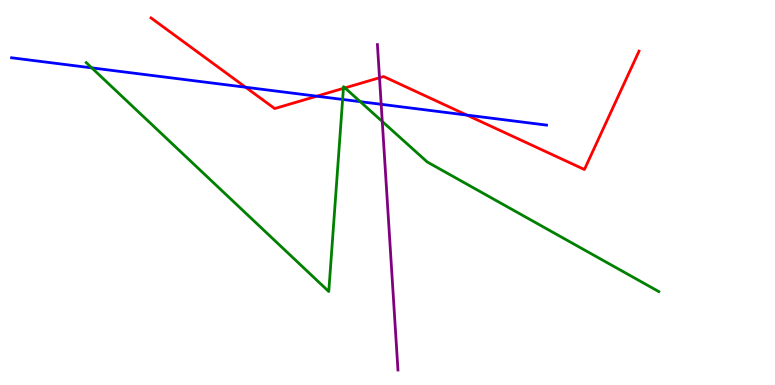[{'lines': ['blue', 'red'], 'intersections': [{'x': 3.17, 'y': 7.73}, {'x': 4.09, 'y': 7.5}, {'x': 6.02, 'y': 7.01}]}, {'lines': ['green', 'red'], 'intersections': [{'x': 4.43, 'y': 7.71}, {'x': 4.45, 'y': 7.72}]}, {'lines': ['purple', 'red'], 'intersections': [{'x': 4.9, 'y': 7.98}]}, {'lines': ['blue', 'green'], 'intersections': [{'x': 1.18, 'y': 8.24}, {'x': 4.42, 'y': 7.42}, {'x': 4.65, 'y': 7.36}]}, {'lines': ['blue', 'purple'], 'intersections': [{'x': 4.92, 'y': 7.29}]}, {'lines': ['green', 'purple'], 'intersections': [{'x': 4.93, 'y': 6.84}]}]